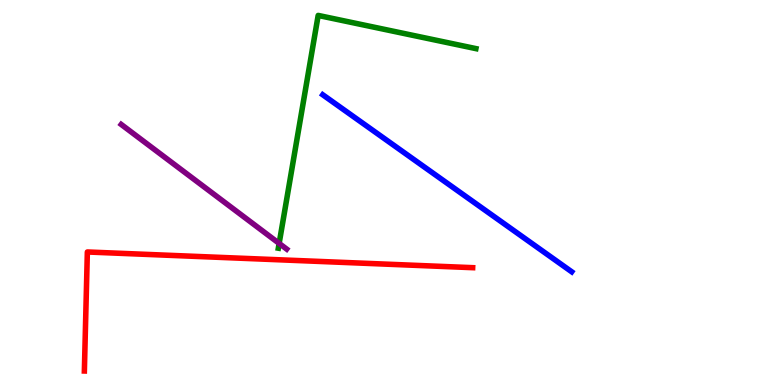[{'lines': ['blue', 'red'], 'intersections': []}, {'lines': ['green', 'red'], 'intersections': []}, {'lines': ['purple', 'red'], 'intersections': []}, {'lines': ['blue', 'green'], 'intersections': []}, {'lines': ['blue', 'purple'], 'intersections': []}, {'lines': ['green', 'purple'], 'intersections': [{'x': 3.6, 'y': 3.68}]}]